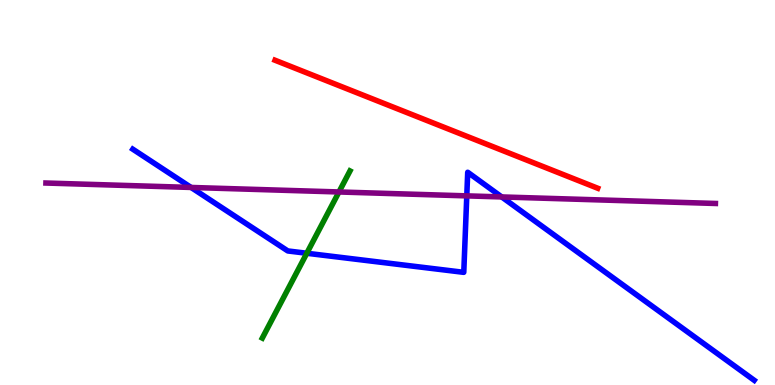[{'lines': ['blue', 'red'], 'intersections': []}, {'lines': ['green', 'red'], 'intersections': []}, {'lines': ['purple', 'red'], 'intersections': []}, {'lines': ['blue', 'green'], 'intersections': [{'x': 3.96, 'y': 3.42}]}, {'lines': ['blue', 'purple'], 'intersections': [{'x': 2.47, 'y': 5.13}, {'x': 6.02, 'y': 4.91}, {'x': 6.47, 'y': 4.88}]}, {'lines': ['green', 'purple'], 'intersections': [{'x': 4.37, 'y': 5.01}]}]